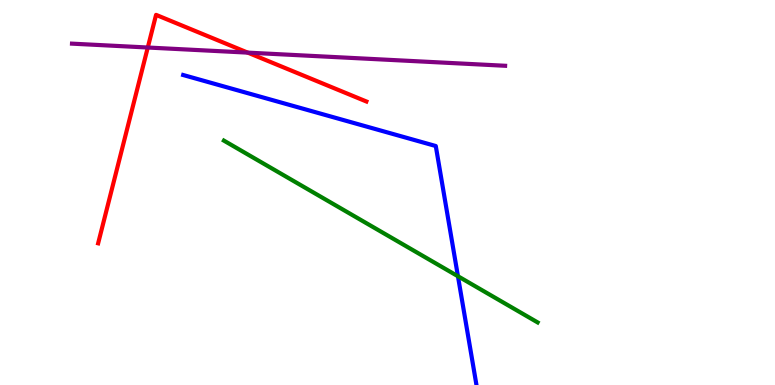[{'lines': ['blue', 'red'], 'intersections': []}, {'lines': ['green', 'red'], 'intersections': []}, {'lines': ['purple', 'red'], 'intersections': [{'x': 1.91, 'y': 8.77}, {'x': 3.2, 'y': 8.63}]}, {'lines': ['blue', 'green'], 'intersections': [{'x': 5.91, 'y': 2.83}]}, {'lines': ['blue', 'purple'], 'intersections': []}, {'lines': ['green', 'purple'], 'intersections': []}]